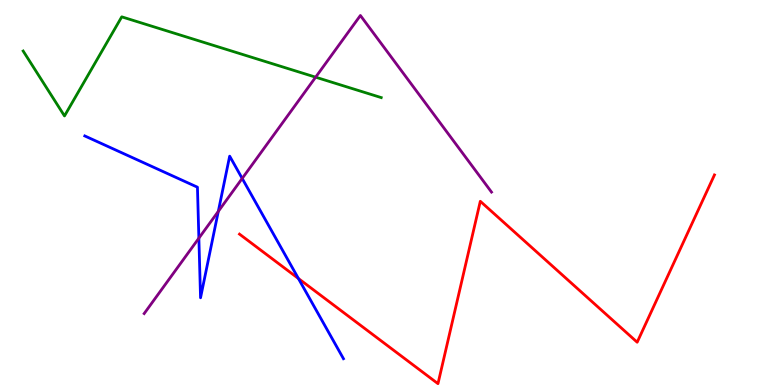[{'lines': ['blue', 'red'], 'intersections': [{'x': 3.85, 'y': 2.77}]}, {'lines': ['green', 'red'], 'intersections': []}, {'lines': ['purple', 'red'], 'intersections': []}, {'lines': ['blue', 'green'], 'intersections': []}, {'lines': ['blue', 'purple'], 'intersections': [{'x': 2.57, 'y': 3.81}, {'x': 2.82, 'y': 4.51}, {'x': 3.13, 'y': 5.37}]}, {'lines': ['green', 'purple'], 'intersections': [{'x': 4.07, 'y': 8.0}]}]